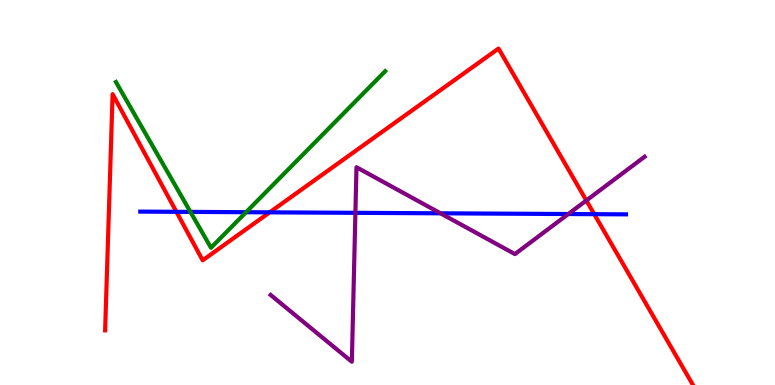[{'lines': ['blue', 'red'], 'intersections': [{'x': 2.28, 'y': 4.5}, {'x': 3.48, 'y': 4.48}, {'x': 7.67, 'y': 4.44}]}, {'lines': ['green', 'red'], 'intersections': []}, {'lines': ['purple', 'red'], 'intersections': [{'x': 7.57, 'y': 4.79}]}, {'lines': ['blue', 'green'], 'intersections': [{'x': 2.46, 'y': 4.5}, {'x': 3.17, 'y': 4.49}]}, {'lines': ['blue', 'purple'], 'intersections': [{'x': 4.59, 'y': 4.47}, {'x': 5.68, 'y': 4.46}, {'x': 7.33, 'y': 4.44}]}, {'lines': ['green', 'purple'], 'intersections': []}]